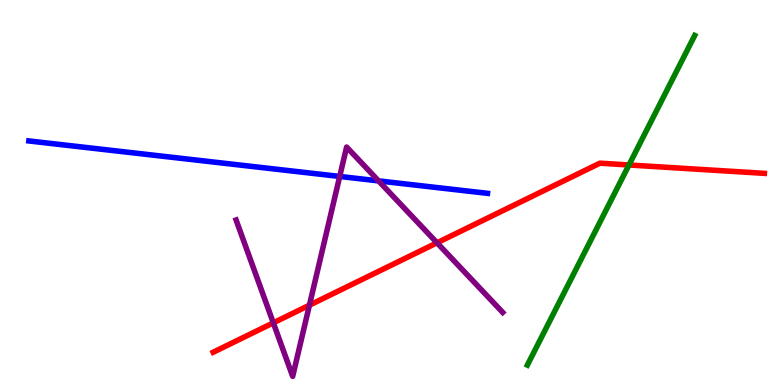[{'lines': ['blue', 'red'], 'intersections': []}, {'lines': ['green', 'red'], 'intersections': [{'x': 8.12, 'y': 5.71}]}, {'lines': ['purple', 'red'], 'intersections': [{'x': 3.53, 'y': 1.61}, {'x': 3.99, 'y': 2.07}, {'x': 5.64, 'y': 3.69}]}, {'lines': ['blue', 'green'], 'intersections': []}, {'lines': ['blue', 'purple'], 'intersections': [{'x': 4.38, 'y': 5.42}, {'x': 4.88, 'y': 5.3}]}, {'lines': ['green', 'purple'], 'intersections': []}]